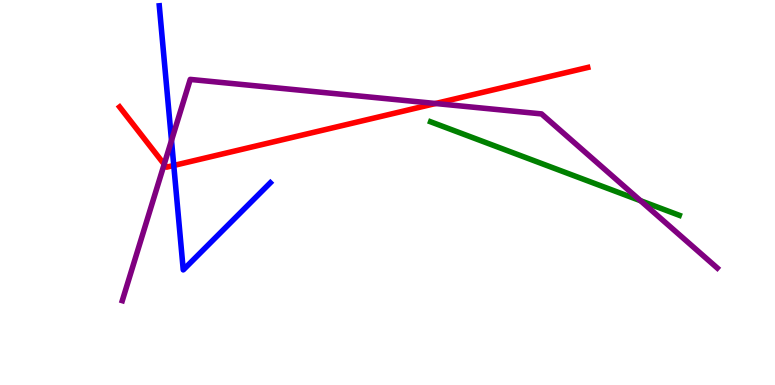[{'lines': ['blue', 'red'], 'intersections': [{'x': 2.24, 'y': 5.7}]}, {'lines': ['green', 'red'], 'intersections': []}, {'lines': ['purple', 'red'], 'intersections': [{'x': 2.12, 'y': 5.73}, {'x': 5.62, 'y': 7.31}]}, {'lines': ['blue', 'green'], 'intersections': []}, {'lines': ['blue', 'purple'], 'intersections': [{'x': 2.21, 'y': 6.35}]}, {'lines': ['green', 'purple'], 'intersections': [{'x': 8.26, 'y': 4.79}]}]